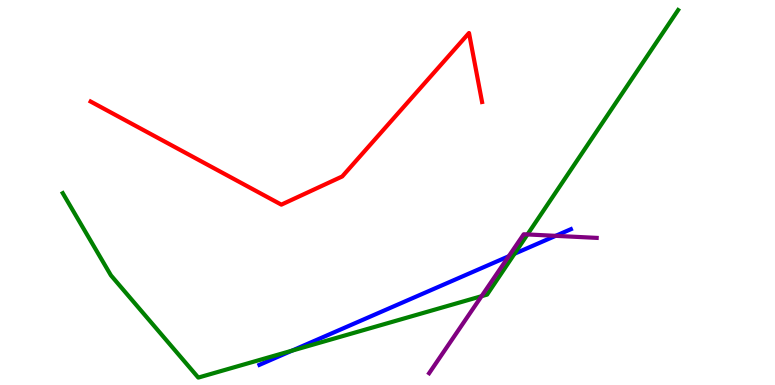[{'lines': ['blue', 'red'], 'intersections': []}, {'lines': ['green', 'red'], 'intersections': []}, {'lines': ['purple', 'red'], 'intersections': []}, {'lines': ['blue', 'green'], 'intersections': [{'x': 3.77, 'y': 0.892}, {'x': 6.64, 'y': 3.41}]}, {'lines': ['blue', 'purple'], 'intersections': [{'x': 6.56, 'y': 3.34}, {'x': 7.17, 'y': 3.87}]}, {'lines': ['green', 'purple'], 'intersections': [{'x': 6.21, 'y': 2.31}, {'x': 6.81, 'y': 3.91}]}]